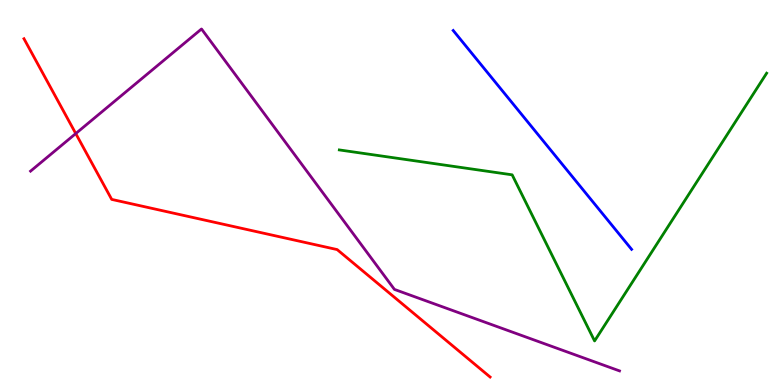[{'lines': ['blue', 'red'], 'intersections': []}, {'lines': ['green', 'red'], 'intersections': []}, {'lines': ['purple', 'red'], 'intersections': [{'x': 0.977, 'y': 6.53}]}, {'lines': ['blue', 'green'], 'intersections': []}, {'lines': ['blue', 'purple'], 'intersections': []}, {'lines': ['green', 'purple'], 'intersections': []}]